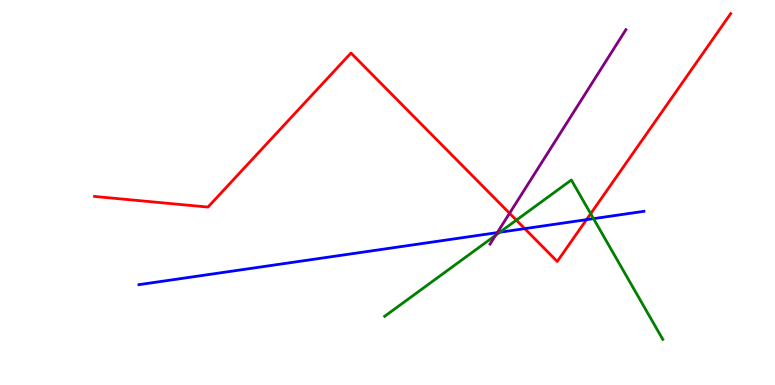[{'lines': ['blue', 'red'], 'intersections': [{'x': 6.77, 'y': 4.06}, {'x': 7.57, 'y': 4.29}]}, {'lines': ['green', 'red'], 'intersections': [{'x': 6.66, 'y': 4.28}, {'x': 7.62, 'y': 4.45}]}, {'lines': ['purple', 'red'], 'intersections': [{'x': 6.57, 'y': 4.46}]}, {'lines': ['blue', 'green'], 'intersections': [{'x': 6.45, 'y': 3.97}, {'x': 7.66, 'y': 4.32}]}, {'lines': ['blue', 'purple'], 'intersections': [{'x': 6.42, 'y': 3.96}]}, {'lines': ['green', 'purple'], 'intersections': [{'x': 6.39, 'y': 3.89}]}]